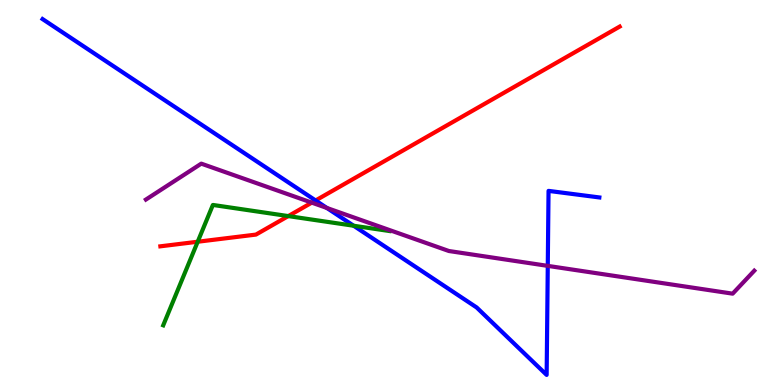[{'lines': ['blue', 'red'], 'intersections': [{'x': 4.07, 'y': 4.79}]}, {'lines': ['green', 'red'], 'intersections': [{'x': 2.55, 'y': 3.72}, {'x': 3.72, 'y': 4.39}]}, {'lines': ['purple', 'red'], 'intersections': [{'x': 4.02, 'y': 4.74}]}, {'lines': ['blue', 'green'], 'intersections': [{'x': 4.56, 'y': 4.14}]}, {'lines': ['blue', 'purple'], 'intersections': [{'x': 4.22, 'y': 4.6}, {'x': 7.07, 'y': 3.09}]}, {'lines': ['green', 'purple'], 'intersections': []}]